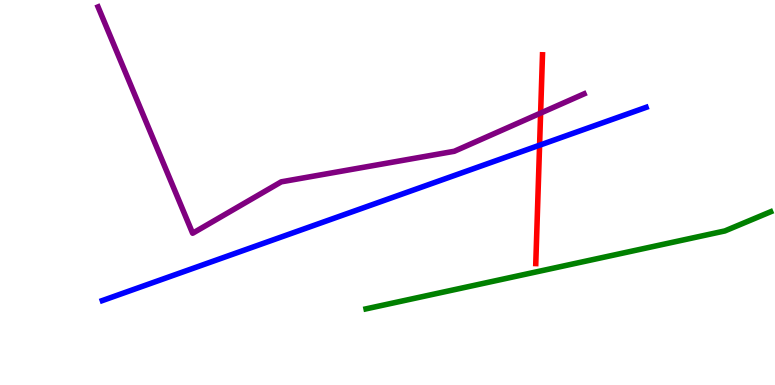[{'lines': ['blue', 'red'], 'intersections': [{'x': 6.96, 'y': 6.23}]}, {'lines': ['green', 'red'], 'intersections': []}, {'lines': ['purple', 'red'], 'intersections': [{'x': 6.98, 'y': 7.06}]}, {'lines': ['blue', 'green'], 'intersections': []}, {'lines': ['blue', 'purple'], 'intersections': []}, {'lines': ['green', 'purple'], 'intersections': []}]